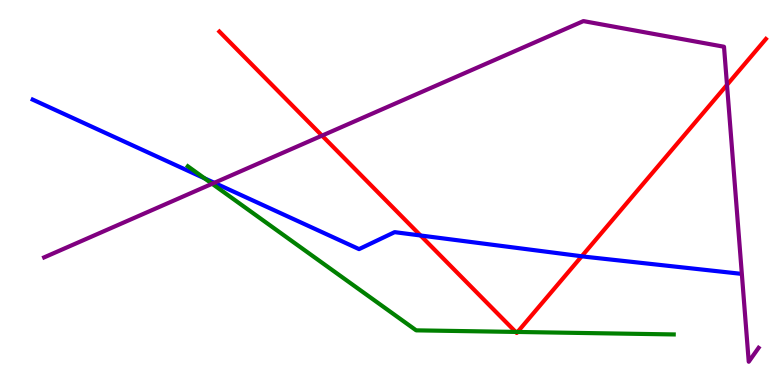[{'lines': ['blue', 'red'], 'intersections': [{'x': 5.43, 'y': 3.88}, {'x': 7.51, 'y': 3.34}]}, {'lines': ['green', 'red'], 'intersections': [{'x': 6.65, 'y': 1.38}, {'x': 6.68, 'y': 1.38}]}, {'lines': ['purple', 'red'], 'intersections': [{'x': 4.16, 'y': 6.48}, {'x': 9.38, 'y': 7.8}]}, {'lines': ['blue', 'green'], 'intersections': [{'x': 2.64, 'y': 5.37}]}, {'lines': ['blue', 'purple'], 'intersections': [{'x': 2.77, 'y': 5.25}]}, {'lines': ['green', 'purple'], 'intersections': [{'x': 2.74, 'y': 5.23}]}]